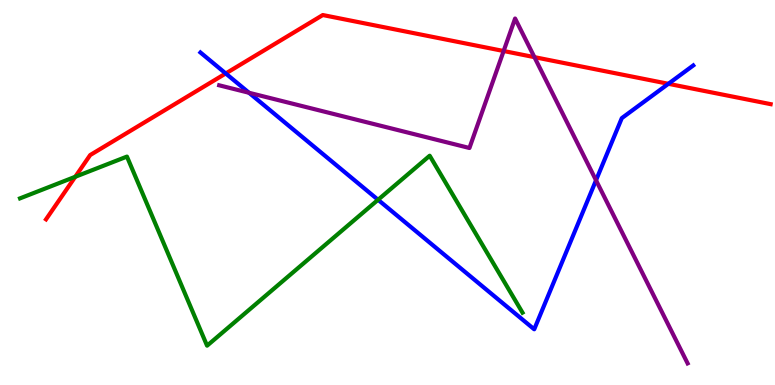[{'lines': ['blue', 'red'], 'intersections': [{'x': 2.91, 'y': 8.09}, {'x': 8.62, 'y': 7.82}]}, {'lines': ['green', 'red'], 'intersections': [{'x': 0.971, 'y': 5.41}]}, {'lines': ['purple', 'red'], 'intersections': [{'x': 6.5, 'y': 8.67}, {'x': 6.9, 'y': 8.52}]}, {'lines': ['blue', 'green'], 'intersections': [{'x': 4.88, 'y': 4.81}]}, {'lines': ['blue', 'purple'], 'intersections': [{'x': 3.21, 'y': 7.59}, {'x': 7.69, 'y': 5.32}]}, {'lines': ['green', 'purple'], 'intersections': []}]